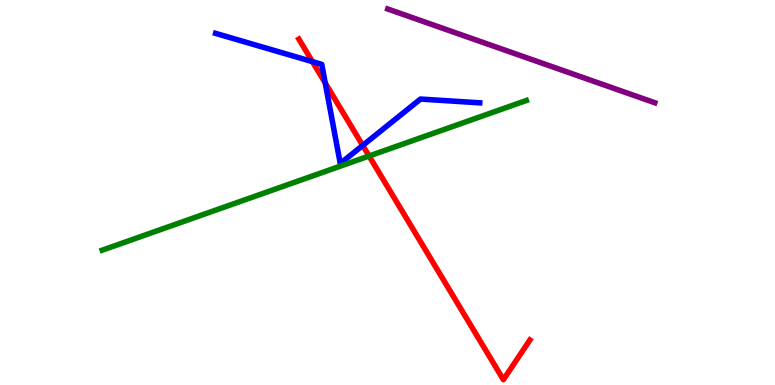[{'lines': ['blue', 'red'], 'intersections': [{'x': 4.03, 'y': 8.4}, {'x': 4.2, 'y': 7.84}, {'x': 4.68, 'y': 6.22}]}, {'lines': ['green', 'red'], 'intersections': [{'x': 4.76, 'y': 5.95}]}, {'lines': ['purple', 'red'], 'intersections': []}, {'lines': ['blue', 'green'], 'intersections': []}, {'lines': ['blue', 'purple'], 'intersections': []}, {'lines': ['green', 'purple'], 'intersections': []}]